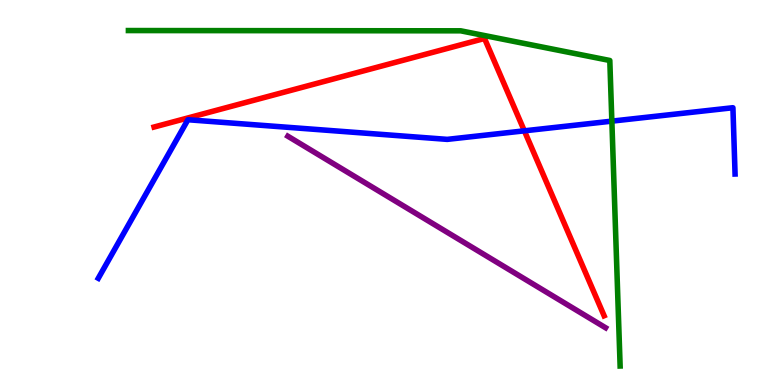[{'lines': ['blue', 'red'], 'intersections': [{'x': 6.77, 'y': 6.6}]}, {'lines': ['green', 'red'], 'intersections': []}, {'lines': ['purple', 'red'], 'intersections': []}, {'lines': ['blue', 'green'], 'intersections': [{'x': 7.89, 'y': 6.85}]}, {'lines': ['blue', 'purple'], 'intersections': []}, {'lines': ['green', 'purple'], 'intersections': []}]